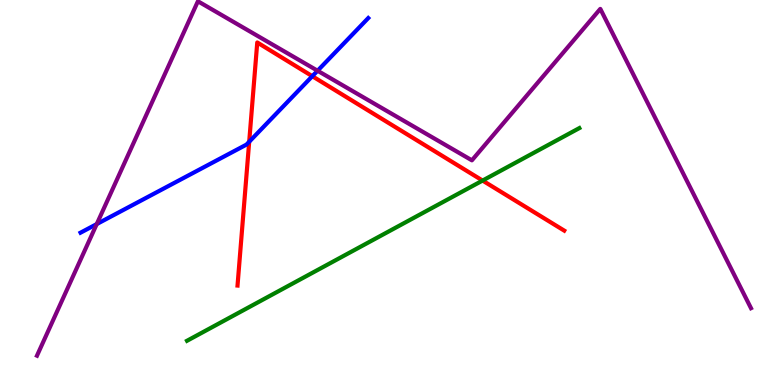[{'lines': ['blue', 'red'], 'intersections': [{'x': 3.22, 'y': 6.32}, {'x': 4.03, 'y': 8.02}]}, {'lines': ['green', 'red'], 'intersections': [{'x': 6.23, 'y': 5.31}]}, {'lines': ['purple', 'red'], 'intersections': []}, {'lines': ['blue', 'green'], 'intersections': []}, {'lines': ['blue', 'purple'], 'intersections': [{'x': 1.25, 'y': 4.18}, {'x': 4.1, 'y': 8.16}]}, {'lines': ['green', 'purple'], 'intersections': []}]